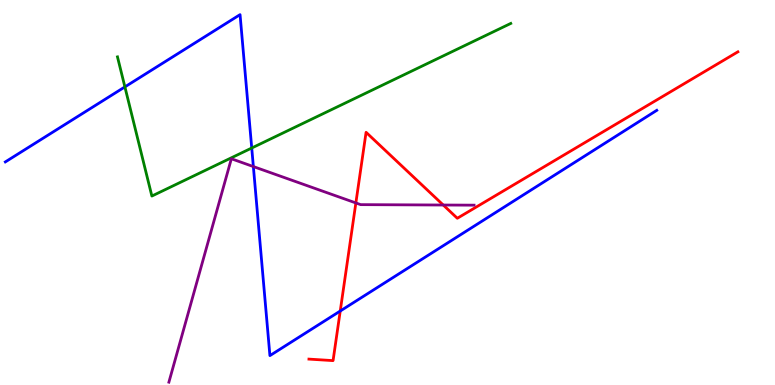[{'lines': ['blue', 'red'], 'intersections': [{'x': 4.39, 'y': 1.92}]}, {'lines': ['green', 'red'], 'intersections': []}, {'lines': ['purple', 'red'], 'intersections': [{'x': 4.59, 'y': 4.73}, {'x': 5.72, 'y': 4.67}]}, {'lines': ['blue', 'green'], 'intersections': [{'x': 1.61, 'y': 7.74}, {'x': 3.25, 'y': 6.16}]}, {'lines': ['blue', 'purple'], 'intersections': [{'x': 3.27, 'y': 5.67}]}, {'lines': ['green', 'purple'], 'intersections': []}]